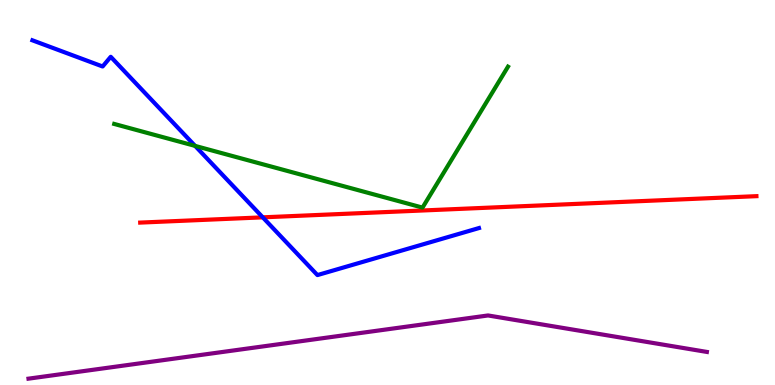[{'lines': ['blue', 'red'], 'intersections': [{'x': 3.39, 'y': 4.35}]}, {'lines': ['green', 'red'], 'intersections': []}, {'lines': ['purple', 'red'], 'intersections': []}, {'lines': ['blue', 'green'], 'intersections': [{'x': 2.52, 'y': 6.21}]}, {'lines': ['blue', 'purple'], 'intersections': []}, {'lines': ['green', 'purple'], 'intersections': []}]